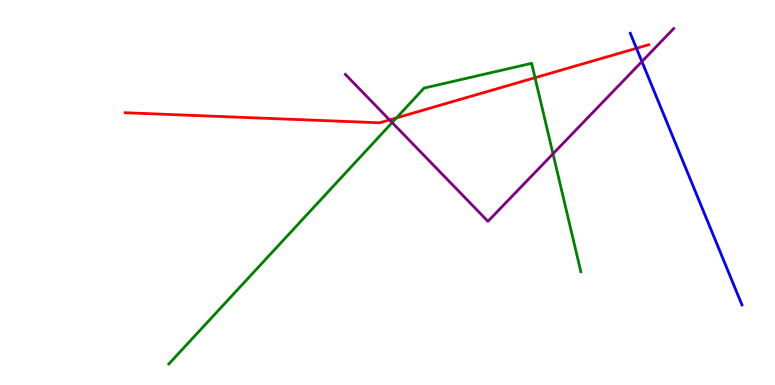[{'lines': ['blue', 'red'], 'intersections': [{'x': 8.21, 'y': 8.75}]}, {'lines': ['green', 'red'], 'intersections': [{'x': 5.12, 'y': 6.94}, {'x': 6.9, 'y': 7.98}]}, {'lines': ['purple', 'red'], 'intersections': [{'x': 5.03, 'y': 6.89}]}, {'lines': ['blue', 'green'], 'intersections': []}, {'lines': ['blue', 'purple'], 'intersections': [{'x': 8.28, 'y': 8.4}]}, {'lines': ['green', 'purple'], 'intersections': [{'x': 5.06, 'y': 6.82}, {'x': 7.14, 'y': 6.0}]}]